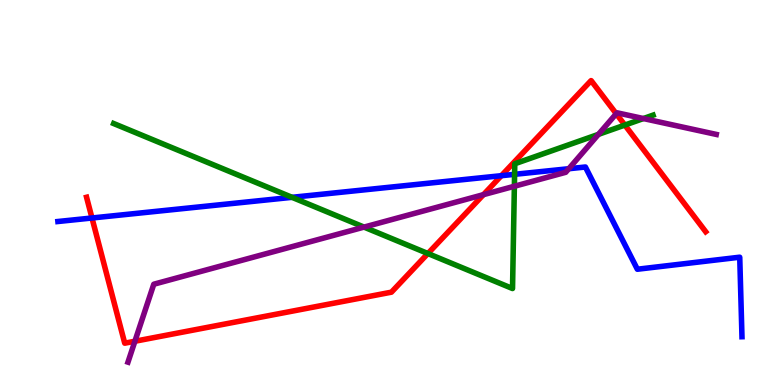[{'lines': ['blue', 'red'], 'intersections': [{'x': 1.19, 'y': 4.34}, {'x': 6.47, 'y': 5.44}]}, {'lines': ['green', 'red'], 'intersections': [{'x': 5.52, 'y': 3.41}, {'x': 8.06, 'y': 6.75}]}, {'lines': ['purple', 'red'], 'intersections': [{'x': 1.74, 'y': 1.14}, {'x': 6.24, 'y': 4.94}, {'x': 7.95, 'y': 7.05}]}, {'lines': ['blue', 'green'], 'intersections': [{'x': 3.77, 'y': 4.87}, {'x': 6.64, 'y': 5.47}]}, {'lines': ['blue', 'purple'], 'intersections': [{'x': 7.34, 'y': 5.62}]}, {'lines': ['green', 'purple'], 'intersections': [{'x': 4.7, 'y': 4.1}, {'x': 6.64, 'y': 5.16}, {'x': 7.72, 'y': 6.51}, {'x': 8.3, 'y': 6.92}]}]